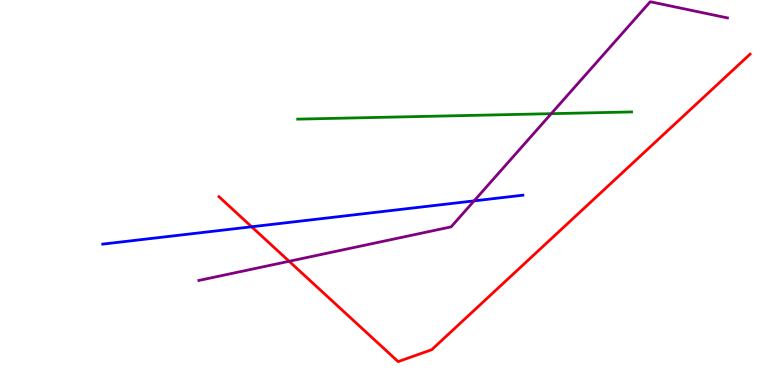[{'lines': ['blue', 'red'], 'intersections': [{'x': 3.25, 'y': 4.11}]}, {'lines': ['green', 'red'], 'intersections': []}, {'lines': ['purple', 'red'], 'intersections': [{'x': 3.73, 'y': 3.21}]}, {'lines': ['blue', 'green'], 'intersections': []}, {'lines': ['blue', 'purple'], 'intersections': [{'x': 6.12, 'y': 4.78}]}, {'lines': ['green', 'purple'], 'intersections': [{'x': 7.11, 'y': 7.05}]}]